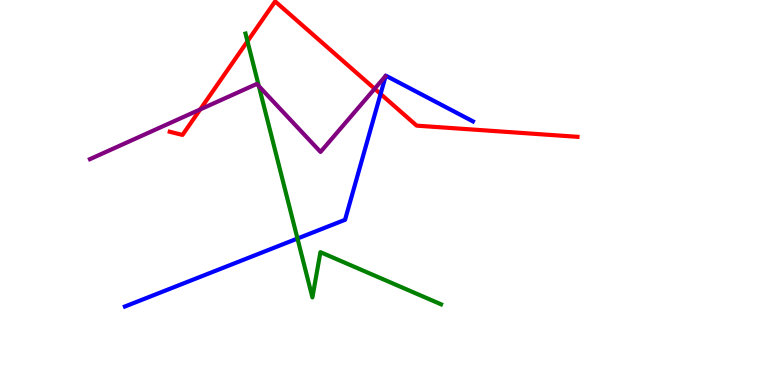[{'lines': ['blue', 'red'], 'intersections': [{'x': 4.91, 'y': 7.56}]}, {'lines': ['green', 'red'], 'intersections': [{'x': 3.19, 'y': 8.93}]}, {'lines': ['purple', 'red'], 'intersections': [{'x': 2.58, 'y': 7.16}, {'x': 4.83, 'y': 7.69}]}, {'lines': ['blue', 'green'], 'intersections': [{'x': 3.84, 'y': 3.8}]}, {'lines': ['blue', 'purple'], 'intersections': []}, {'lines': ['green', 'purple'], 'intersections': [{'x': 3.34, 'y': 7.76}]}]